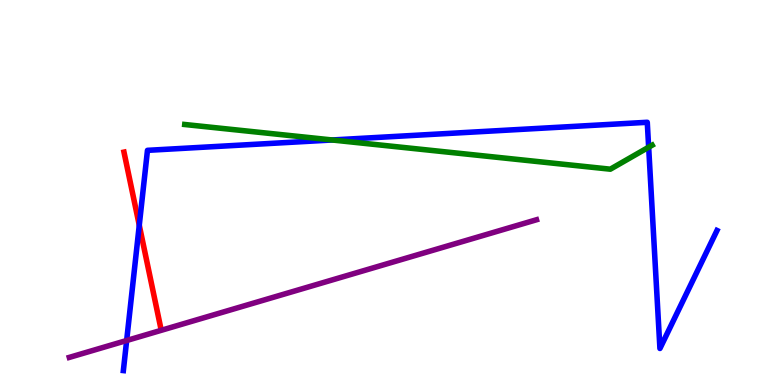[{'lines': ['blue', 'red'], 'intersections': [{'x': 1.8, 'y': 4.15}]}, {'lines': ['green', 'red'], 'intersections': []}, {'lines': ['purple', 'red'], 'intersections': []}, {'lines': ['blue', 'green'], 'intersections': [{'x': 4.29, 'y': 6.36}, {'x': 8.37, 'y': 6.18}]}, {'lines': ['blue', 'purple'], 'intersections': [{'x': 1.63, 'y': 1.16}]}, {'lines': ['green', 'purple'], 'intersections': []}]